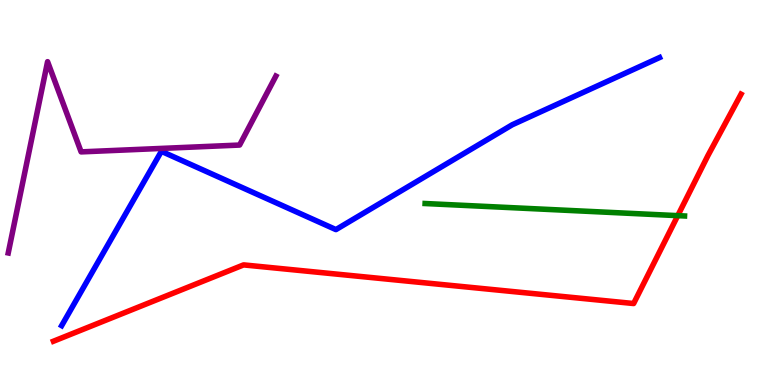[{'lines': ['blue', 'red'], 'intersections': []}, {'lines': ['green', 'red'], 'intersections': [{'x': 8.75, 'y': 4.4}]}, {'lines': ['purple', 'red'], 'intersections': []}, {'lines': ['blue', 'green'], 'intersections': []}, {'lines': ['blue', 'purple'], 'intersections': []}, {'lines': ['green', 'purple'], 'intersections': []}]